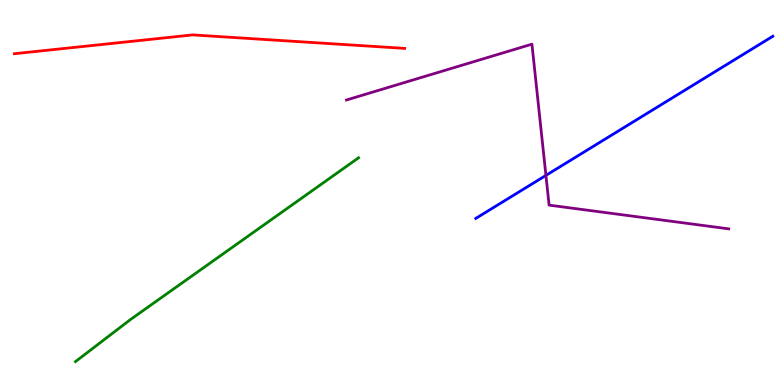[{'lines': ['blue', 'red'], 'intersections': []}, {'lines': ['green', 'red'], 'intersections': []}, {'lines': ['purple', 'red'], 'intersections': []}, {'lines': ['blue', 'green'], 'intersections': []}, {'lines': ['blue', 'purple'], 'intersections': [{'x': 7.04, 'y': 5.44}]}, {'lines': ['green', 'purple'], 'intersections': []}]